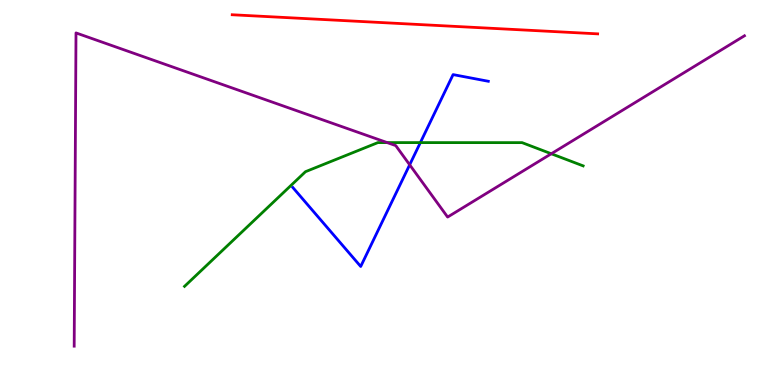[{'lines': ['blue', 'red'], 'intersections': []}, {'lines': ['green', 'red'], 'intersections': []}, {'lines': ['purple', 'red'], 'intersections': []}, {'lines': ['blue', 'green'], 'intersections': [{'x': 5.42, 'y': 6.3}]}, {'lines': ['blue', 'purple'], 'intersections': [{'x': 5.29, 'y': 5.72}]}, {'lines': ['green', 'purple'], 'intersections': [{'x': 5.0, 'y': 6.3}, {'x': 7.11, 'y': 6.01}]}]